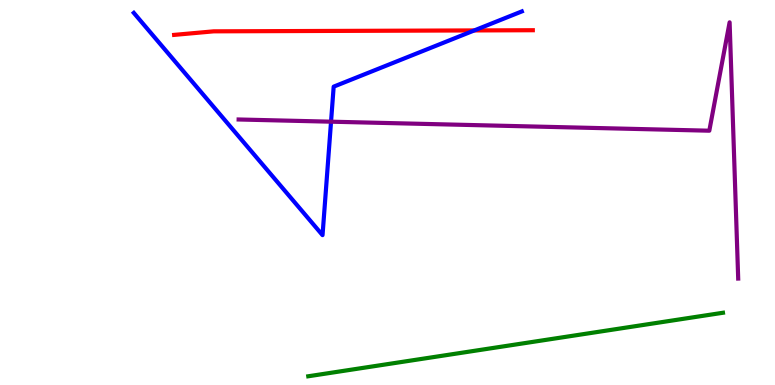[{'lines': ['blue', 'red'], 'intersections': [{'x': 6.12, 'y': 9.21}]}, {'lines': ['green', 'red'], 'intersections': []}, {'lines': ['purple', 'red'], 'intersections': []}, {'lines': ['blue', 'green'], 'intersections': []}, {'lines': ['blue', 'purple'], 'intersections': [{'x': 4.27, 'y': 6.84}]}, {'lines': ['green', 'purple'], 'intersections': []}]